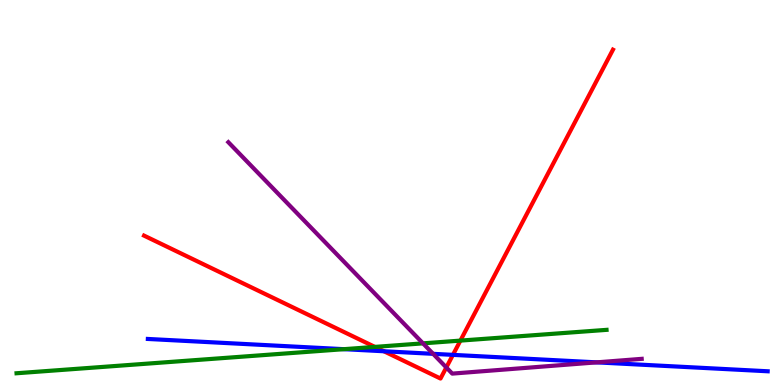[{'lines': ['blue', 'red'], 'intersections': [{'x': 4.95, 'y': 0.876}, {'x': 5.84, 'y': 0.783}]}, {'lines': ['green', 'red'], 'intersections': [{'x': 4.84, 'y': 0.99}, {'x': 5.94, 'y': 1.15}]}, {'lines': ['purple', 'red'], 'intersections': [{'x': 5.76, 'y': 0.455}]}, {'lines': ['blue', 'green'], 'intersections': [{'x': 4.44, 'y': 0.93}]}, {'lines': ['blue', 'purple'], 'intersections': [{'x': 5.59, 'y': 0.81}, {'x': 7.7, 'y': 0.588}]}, {'lines': ['green', 'purple'], 'intersections': [{'x': 5.46, 'y': 1.08}]}]